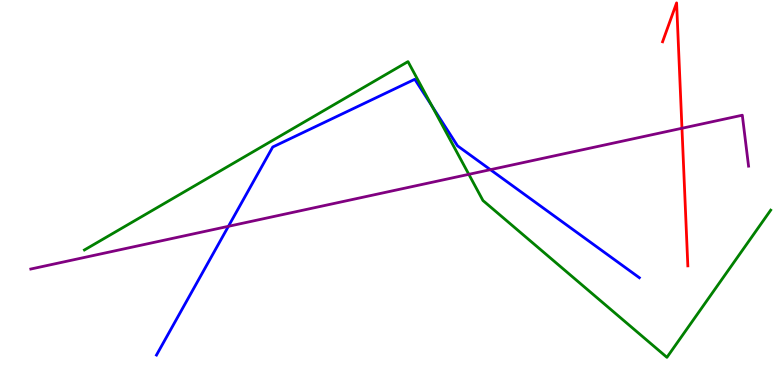[{'lines': ['blue', 'red'], 'intersections': []}, {'lines': ['green', 'red'], 'intersections': []}, {'lines': ['purple', 'red'], 'intersections': [{'x': 8.8, 'y': 6.67}]}, {'lines': ['blue', 'green'], 'intersections': [{'x': 5.57, 'y': 7.25}]}, {'lines': ['blue', 'purple'], 'intersections': [{'x': 2.95, 'y': 4.12}, {'x': 6.33, 'y': 5.59}]}, {'lines': ['green', 'purple'], 'intersections': [{'x': 6.05, 'y': 5.47}]}]